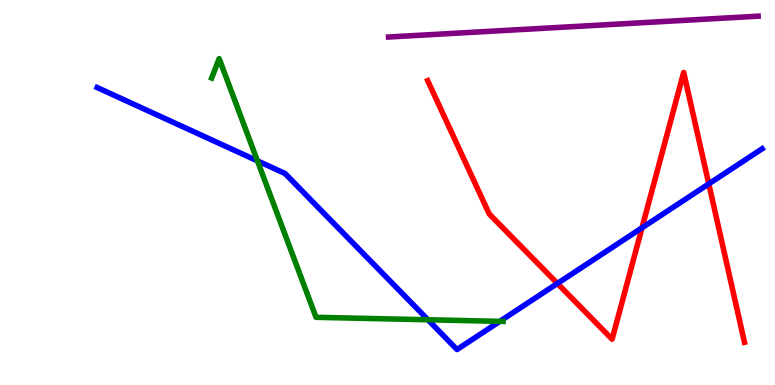[{'lines': ['blue', 'red'], 'intersections': [{'x': 7.19, 'y': 2.64}, {'x': 8.28, 'y': 4.08}, {'x': 9.15, 'y': 5.22}]}, {'lines': ['green', 'red'], 'intersections': []}, {'lines': ['purple', 'red'], 'intersections': []}, {'lines': ['blue', 'green'], 'intersections': [{'x': 3.32, 'y': 5.82}, {'x': 5.52, 'y': 1.69}, {'x': 6.45, 'y': 1.65}]}, {'lines': ['blue', 'purple'], 'intersections': []}, {'lines': ['green', 'purple'], 'intersections': []}]